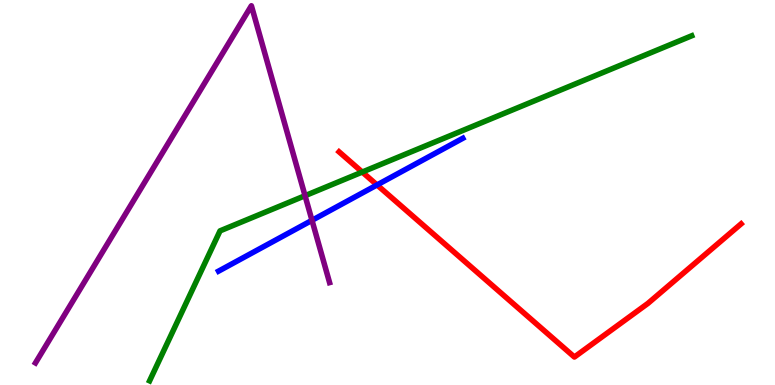[{'lines': ['blue', 'red'], 'intersections': [{'x': 4.86, 'y': 5.2}]}, {'lines': ['green', 'red'], 'intersections': [{'x': 4.67, 'y': 5.53}]}, {'lines': ['purple', 'red'], 'intersections': []}, {'lines': ['blue', 'green'], 'intersections': []}, {'lines': ['blue', 'purple'], 'intersections': [{'x': 4.03, 'y': 4.28}]}, {'lines': ['green', 'purple'], 'intersections': [{'x': 3.94, 'y': 4.92}]}]